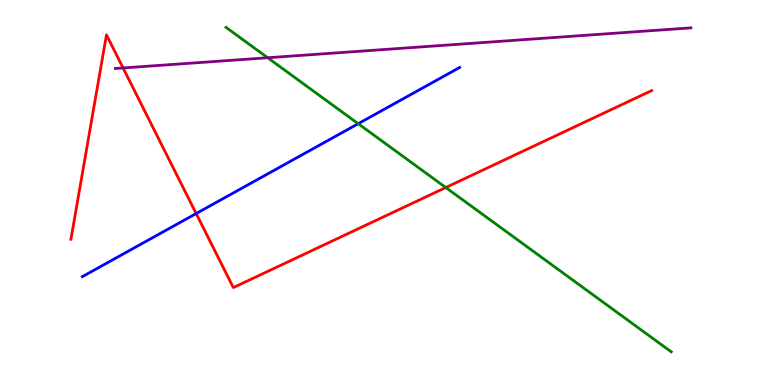[{'lines': ['blue', 'red'], 'intersections': [{'x': 2.53, 'y': 4.45}]}, {'lines': ['green', 'red'], 'intersections': [{'x': 5.75, 'y': 5.13}]}, {'lines': ['purple', 'red'], 'intersections': [{'x': 1.59, 'y': 8.23}]}, {'lines': ['blue', 'green'], 'intersections': [{'x': 4.62, 'y': 6.79}]}, {'lines': ['blue', 'purple'], 'intersections': []}, {'lines': ['green', 'purple'], 'intersections': [{'x': 3.45, 'y': 8.5}]}]